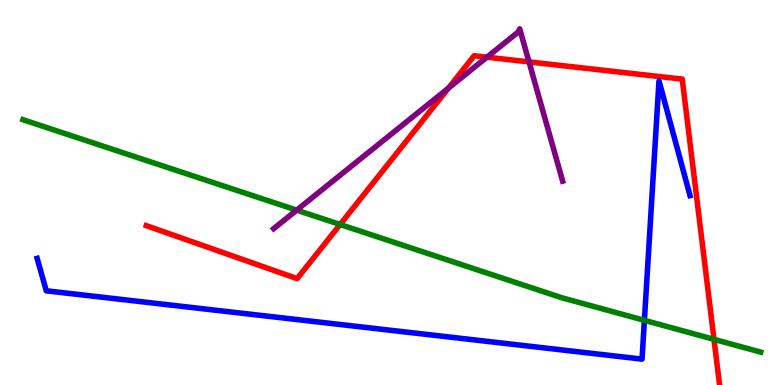[{'lines': ['blue', 'red'], 'intersections': []}, {'lines': ['green', 'red'], 'intersections': [{'x': 4.39, 'y': 4.17}, {'x': 9.21, 'y': 1.19}]}, {'lines': ['purple', 'red'], 'intersections': [{'x': 5.79, 'y': 7.71}, {'x': 6.28, 'y': 8.51}, {'x': 6.83, 'y': 8.39}]}, {'lines': ['blue', 'green'], 'intersections': [{'x': 8.31, 'y': 1.68}]}, {'lines': ['blue', 'purple'], 'intersections': []}, {'lines': ['green', 'purple'], 'intersections': [{'x': 3.83, 'y': 4.54}]}]